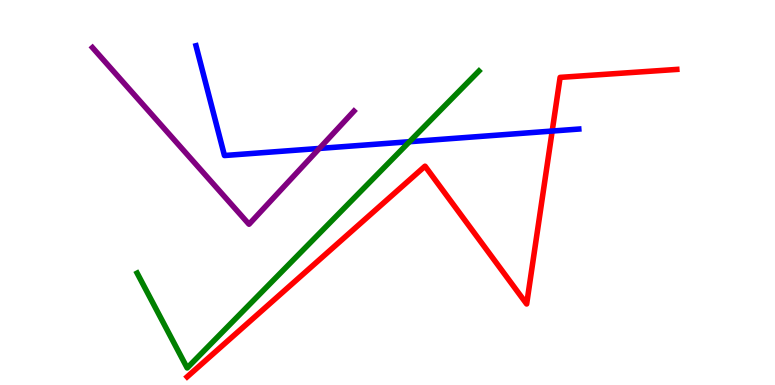[{'lines': ['blue', 'red'], 'intersections': [{'x': 7.13, 'y': 6.6}]}, {'lines': ['green', 'red'], 'intersections': []}, {'lines': ['purple', 'red'], 'intersections': []}, {'lines': ['blue', 'green'], 'intersections': [{'x': 5.28, 'y': 6.32}]}, {'lines': ['blue', 'purple'], 'intersections': [{'x': 4.12, 'y': 6.14}]}, {'lines': ['green', 'purple'], 'intersections': []}]